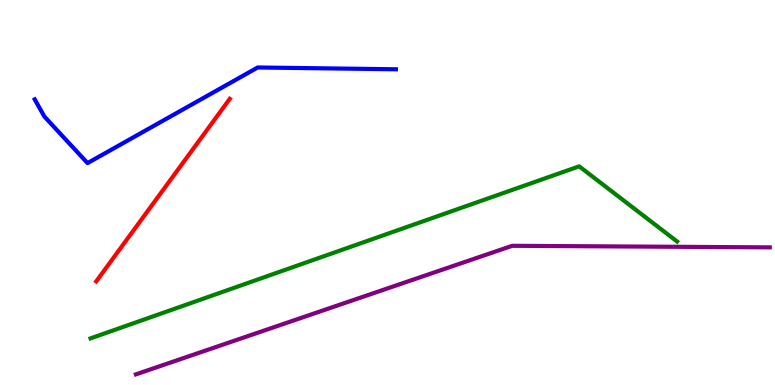[{'lines': ['blue', 'red'], 'intersections': []}, {'lines': ['green', 'red'], 'intersections': []}, {'lines': ['purple', 'red'], 'intersections': []}, {'lines': ['blue', 'green'], 'intersections': []}, {'lines': ['blue', 'purple'], 'intersections': []}, {'lines': ['green', 'purple'], 'intersections': []}]